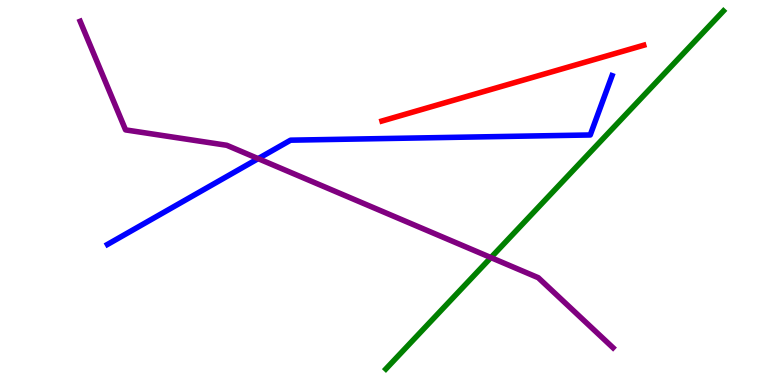[{'lines': ['blue', 'red'], 'intersections': []}, {'lines': ['green', 'red'], 'intersections': []}, {'lines': ['purple', 'red'], 'intersections': []}, {'lines': ['blue', 'green'], 'intersections': []}, {'lines': ['blue', 'purple'], 'intersections': [{'x': 3.33, 'y': 5.88}]}, {'lines': ['green', 'purple'], 'intersections': [{'x': 6.33, 'y': 3.31}]}]